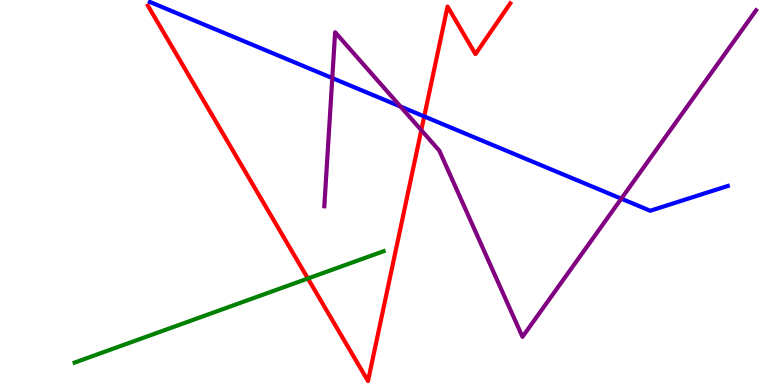[{'lines': ['blue', 'red'], 'intersections': [{'x': 5.47, 'y': 6.98}]}, {'lines': ['green', 'red'], 'intersections': [{'x': 3.97, 'y': 2.77}]}, {'lines': ['purple', 'red'], 'intersections': [{'x': 5.44, 'y': 6.62}]}, {'lines': ['blue', 'green'], 'intersections': []}, {'lines': ['blue', 'purple'], 'intersections': [{'x': 4.29, 'y': 7.97}, {'x': 5.17, 'y': 7.23}, {'x': 8.02, 'y': 4.84}]}, {'lines': ['green', 'purple'], 'intersections': []}]